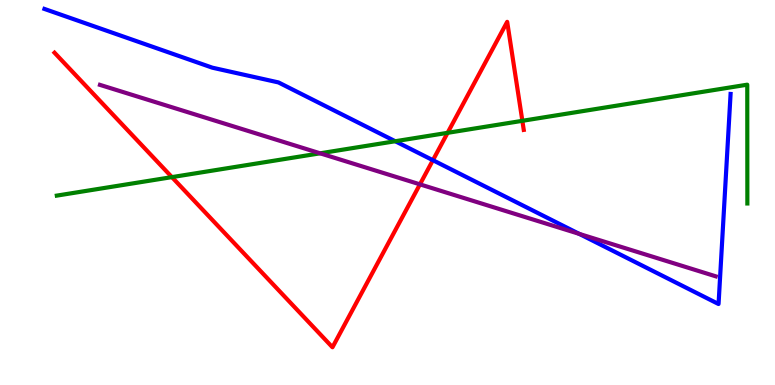[{'lines': ['blue', 'red'], 'intersections': [{'x': 5.59, 'y': 5.84}]}, {'lines': ['green', 'red'], 'intersections': [{'x': 2.22, 'y': 5.4}, {'x': 5.78, 'y': 6.55}, {'x': 6.74, 'y': 6.86}]}, {'lines': ['purple', 'red'], 'intersections': [{'x': 5.42, 'y': 5.21}]}, {'lines': ['blue', 'green'], 'intersections': [{'x': 5.1, 'y': 6.33}]}, {'lines': ['blue', 'purple'], 'intersections': [{'x': 7.47, 'y': 3.93}]}, {'lines': ['green', 'purple'], 'intersections': [{'x': 4.13, 'y': 6.02}]}]